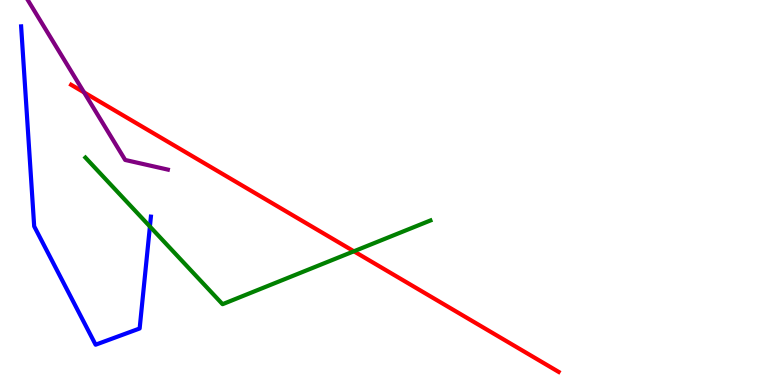[{'lines': ['blue', 'red'], 'intersections': []}, {'lines': ['green', 'red'], 'intersections': [{'x': 4.57, 'y': 3.47}]}, {'lines': ['purple', 'red'], 'intersections': [{'x': 1.08, 'y': 7.6}]}, {'lines': ['blue', 'green'], 'intersections': [{'x': 1.93, 'y': 4.12}]}, {'lines': ['blue', 'purple'], 'intersections': []}, {'lines': ['green', 'purple'], 'intersections': []}]